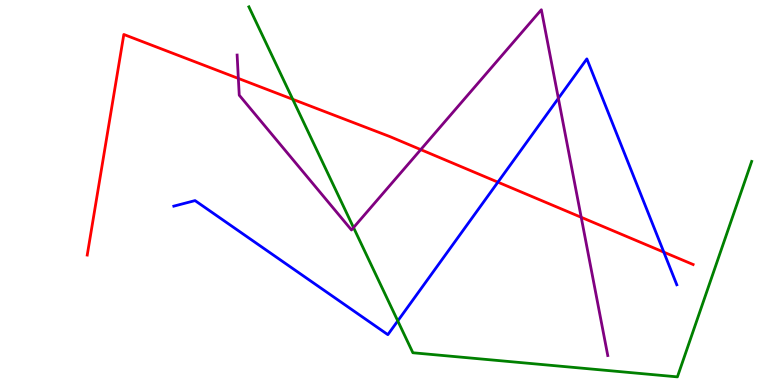[{'lines': ['blue', 'red'], 'intersections': [{'x': 6.42, 'y': 5.27}, {'x': 8.57, 'y': 3.45}]}, {'lines': ['green', 'red'], 'intersections': [{'x': 3.78, 'y': 7.42}]}, {'lines': ['purple', 'red'], 'intersections': [{'x': 3.08, 'y': 7.96}, {'x': 5.43, 'y': 6.11}, {'x': 7.5, 'y': 4.36}]}, {'lines': ['blue', 'green'], 'intersections': [{'x': 5.13, 'y': 1.66}]}, {'lines': ['blue', 'purple'], 'intersections': [{'x': 7.2, 'y': 7.45}]}, {'lines': ['green', 'purple'], 'intersections': [{'x': 4.56, 'y': 4.09}]}]